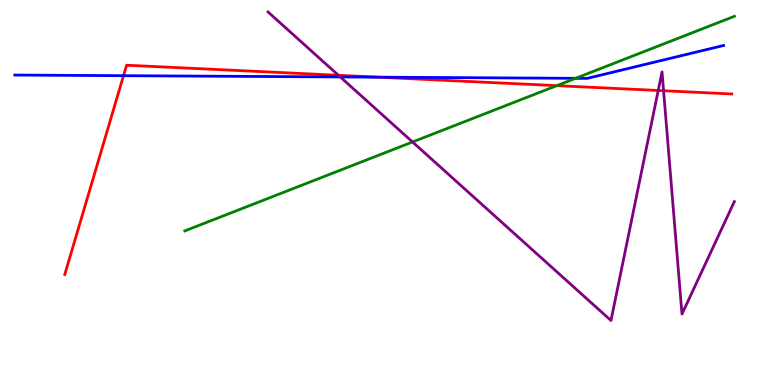[{'lines': ['blue', 'red'], 'intersections': [{'x': 1.59, 'y': 8.03}, {'x': 4.88, 'y': 8.0}]}, {'lines': ['green', 'red'], 'intersections': [{'x': 7.18, 'y': 7.77}]}, {'lines': ['purple', 'red'], 'intersections': [{'x': 4.37, 'y': 8.04}, {'x': 8.49, 'y': 7.65}, {'x': 8.56, 'y': 7.64}]}, {'lines': ['blue', 'green'], 'intersections': [{'x': 7.43, 'y': 7.97}]}, {'lines': ['blue', 'purple'], 'intersections': [{'x': 4.39, 'y': 8.0}]}, {'lines': ['green', 'purple'], 'intersections': [{'x': 5.32, 'y': 6.31}]}]